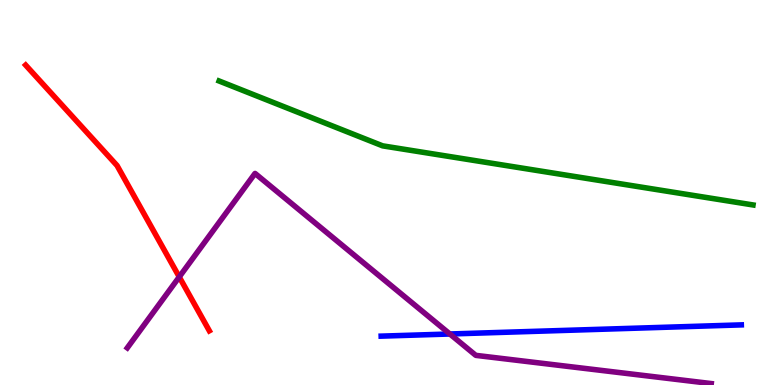[{'lines': ['blue', 'red'], 'intersections': []}, {'lines': ['green', 'red'], 'intersections': []}, {'lines': ['purple', 'red'], 'intersections': [{'x': 2.31, 'y': 2.81}]}, {'lines': ['blue', 'green'], 'intersections': []}, {'lines': ['blue', 'purple'], 'intersections': [{'x': 5.8, 'y': 1.32}]}, {'lines': ['green', 'purple'], 'intersections': []}]